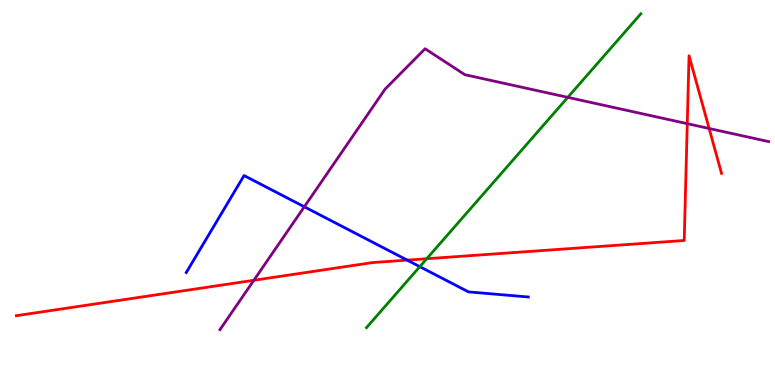[{'lines': ['blue', 'red'], 'intersections': [{'x': 5.25, 'y': 3.24}]}, {'lines': ['green', 'red'], 'intersections': [{'x': 5.51, 'y': 3.28}]}, {'lines': ['purple', 'red'], 'intersections': [{'x': 3.28, 'y': 2.72}, {'x': 8.87, 'y': 6.79}, {'x': 9.15, 'y': 6.66}]}, {'lines': ['blue', 'green'], 'intersections': [{'x': 5.42, 'y': 3.07}]}, {'lines': ['blue', 'purple'], 'intersections': [{'x': 3.93, 'y': 4.63}]}, {'lines': ['green', 'purple'], 'intersections': [{'x': 7.33, 'y': 7.47}]}]